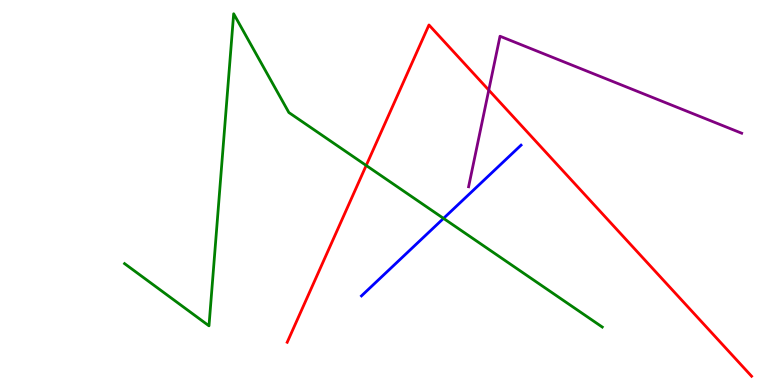[{'lines': ['blue', 'red'], 'intersections': []}, {'lines': ['green', 'red'], 'intersections': [{'x': 4.73, 'y': 5.7}]}, {'lines': ['purple', 'red'], 'intersections': [{'x': 6.31, 'y': 7.66}]}, {'lines': ['blue', 'green'], 'intersections': [{'x': 5.72, 'y': 4.33}]}, {'lines': ['blue', 'purple'], 'intersections': []}, {'lines': ['green', 'purple'], 'intersections': []}]